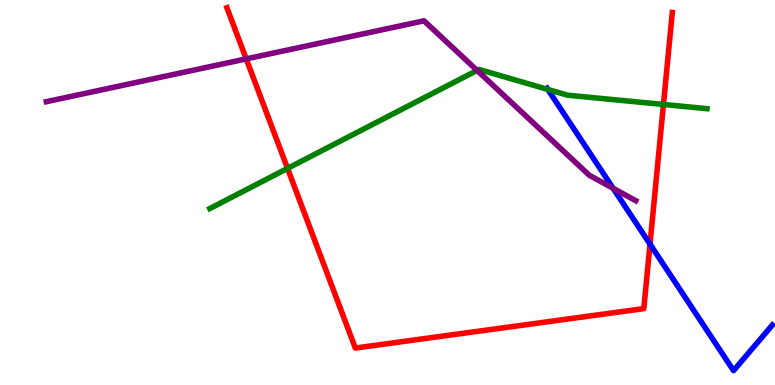[{'lines': ['blue', 'red'], 'intersections': [{'x': 8.39, 'y': 3.66}]}, {'lines': ['green', 'red'], 'intersections': [{'x': 3.71, 'y': 5.63}, {'x': 8.56, 'y': 7.29}]}, {'lines': ['purple', 'red'], 'intersections': [{'x': 3.18, 'y': 8.47}]}, {'lines': ['blue', 'green'], 'intersections': [{'x': 7.07, 'y': 7.68}]}, {'lines': ['blue', 'purple'], 'intersections': [{'x': 7.91, 'y': 5.11}]}, {'lines': ['green', 'purple'], 'intersections': [{'x': 6.16, 'y': 8.17}]}]